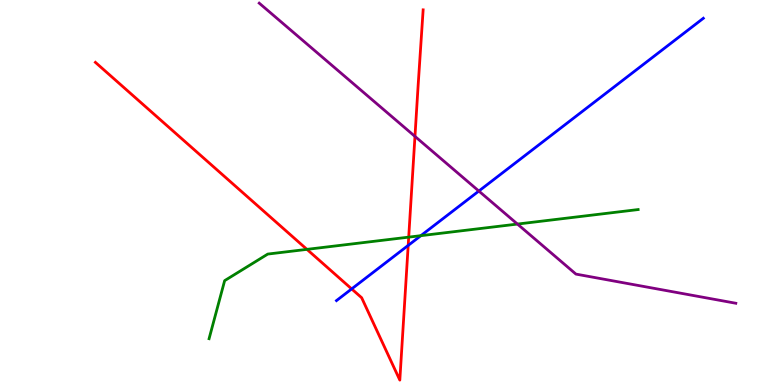[{'lines': ['blue', 'red'], 'intersections': [{'x': 4.54, 'y': 2.5}, {'x': 5.27, 'y': 3.63}]}, {'lines': ['green', 'red'], 'intersections': [{'x': 3.96, 'y': 3.52}, {'x': 5.27, 'y': 3.84}]}, {'lines': ['purple', 'red'], 'intersections': [{'x': 5.35, 'y': 6.46}]}, {'lines': ['blue', 'green'], 'intersections': [{'x': 5.43, 'y': 3.88}]}, {'lines': ['blue', 'purple'], 'intersections': [{'x': 6.18, 'y': 5.04}]}, {'lines': ['green', 'purple'], 'intersections': [{'x': 6.68, 'y': 4.18}]}]